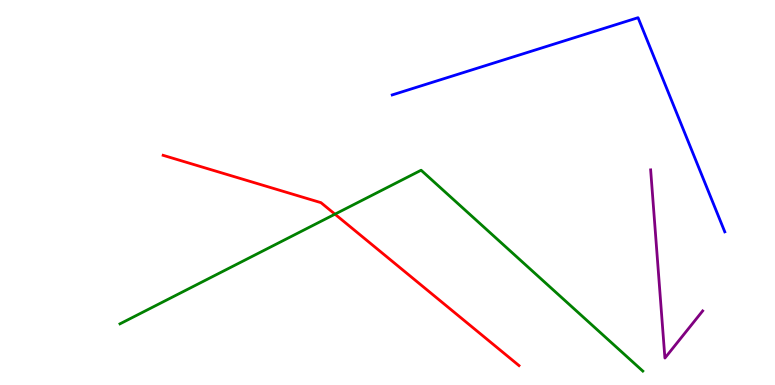[{'lines': ['blue', 'red'], 'intersections': []}, {'lines': ['green', 'red'], 'intersections': [{'x': 4.32, 'y': 4.44}]}, {'lines': ['purple', 'red'], 'intersections': []}, {'lines': ['blue', 'green'], 'intersections': []}, {'lines': ['blue', 'purple'], 'intersections': []}, {'lines': ['green', 'purple'], 'intersections': []}]